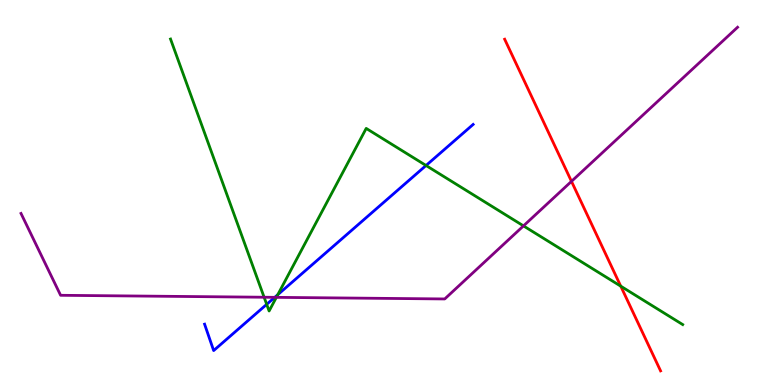[{'lines': ['blue', 'red'], 'intersections': []}, {'lines': ['green', 'red'], 'intersections': [{'x': 8.01, 'y': 2.57}]}, {'lines': ['purple', 'red'], 'intersections': [{'x': 7.37, 'y': 5.29}]}, {'lines': ['blue', 'green'], 'intersections': [{'x': 3.44, 'y': 2.09}, {'x': 3.58, 'y': 2.35}, {'x': 5.5, 'y': 5.7}]}, {'lines': ['blue', 'purple'], 'intersections': [{'x': 3.55, 'y': 2.28}]}, {'lines': ['green', 'purple'], 'intersections': [{'x': 3.41, 'y': 2.28}, {'x': 3.57, 'y': 2.28}, {'x': 6.75, 'y': 4.13}]}]